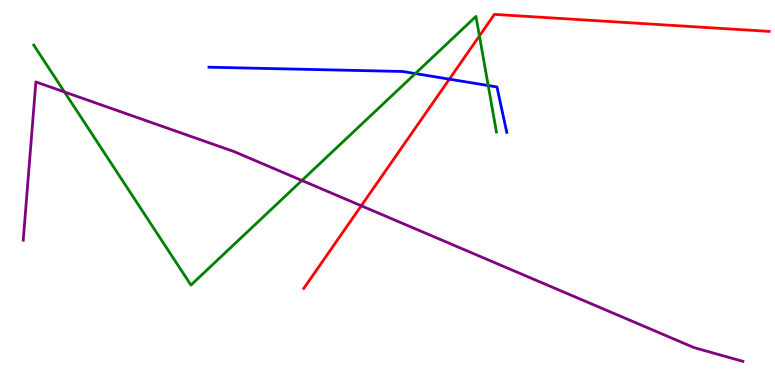[{'lines': ['blue', 'red'], 'intersections': [{'x': 5.8, 'y': 7.94}]}, {'lines': ['green', 'red'], 'intersections': [{'x': 6.19, 'y': 9.07}]}, {'lines': ['purple', 'red'], 'intersections': [{'x': 4.66, 'y': 4.66}]}, {'lines': ['blue', 'green'], 'intersections': [{'x': 5.36, 'y': 8.09}, {'x': 6.3, 'y': 7.78}]}, {'lines': ['blue', 'purple'], 'intersections': []}, {'lines': ['green', 'purple'], 'intersections': [{'x': 0.832, 'y': 7.61}, {'x': 3.9, 'y': 5.31}]}]